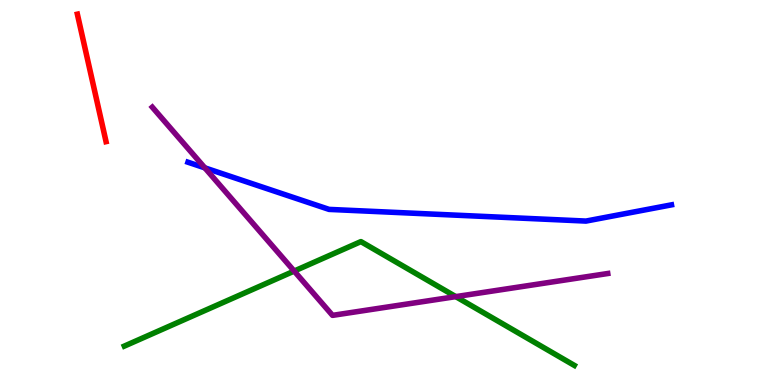[{'lines': ['blue', 'red'], 'intersections': []}, {'lines': ['green', 'red'], 'intersections': []}, {'lines': ['purple', 'red'], 'intersections': []}, {'lines': ['blue', 'green'], 'intersections': []}, {'lines': ['blue', 'purple'], 'intersections': [{'x': 2.64, 'y': 5.64}]}, {'lines': ['green', 'purple'], 'intersections': [{'x': 3.8, 'y': 2.96}, {'x': 5.88, 'y': 2.3}]}]